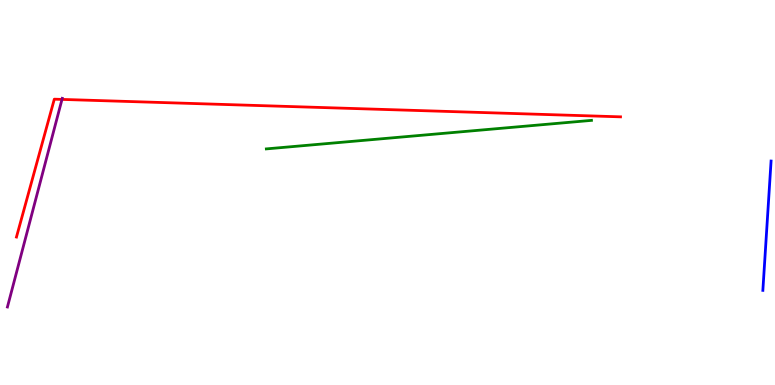[{'lines': ['blue', 'red'], 'intersections': []}, {'lines': ['green', 'red'], 'intersections': []}, {'lines': ['purple', 'red'], 'intersections': [{'x': 0.8, 'y': 7.42}]}, {'lines': ['blue', 'green'], 'intersections': []}, {'lines': ['blue', 'purple'], 'intersections': []}, {'lines': ['green', 'purple'], 'intersections': []}]